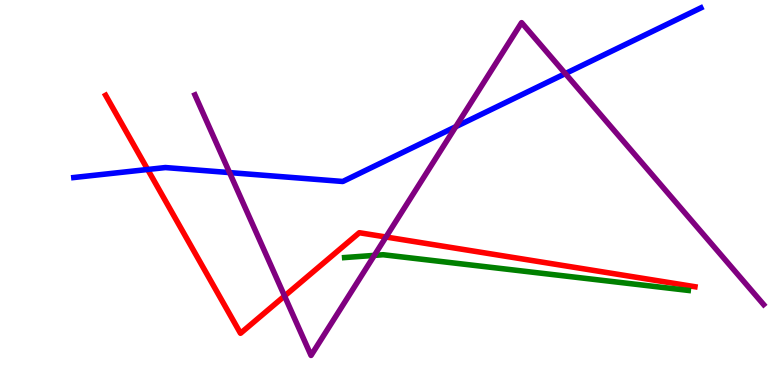[{'lines': ['blue', 'red'], 'intersections': [{'x': 1.91, 'y': 5.6}]}, {'lines': ['green', 'red'], 'intersections': []}, {'lines': ['purple', 'red'], 'intersections': [{'x': 3.67, 'y': 2.31}, {'x': 4.98, 'y': 3.84}]}, {'lines': ['blue', 'green'], 'intersections': []}, {'lines': ['blue', 'purple'], 'intersections': [{'x': 2.96, 'y': 5.52}, {'x': 5.88, 'y': 6.71}, {'x': 7.29, 'y': 8.09}]}, {'lines': ['green', 'purple'], 'intersections': [{'x': 4.83, 'y': 3.37}]}]